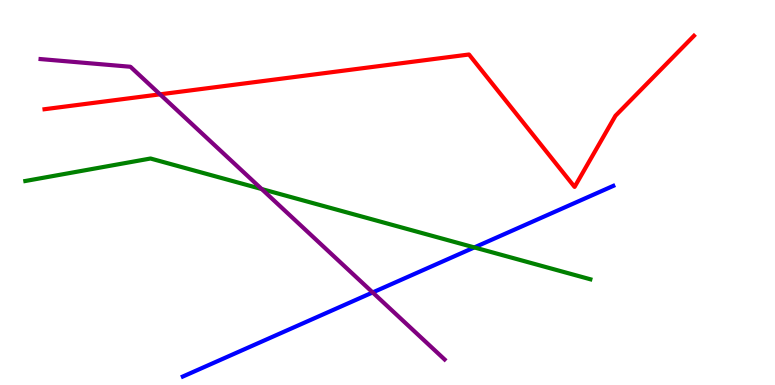[{'lines': ['blue', 'red'], 'intersections': []}, {'lines': ['green', 'red'], 'intersections': []}, {'lines': ['purple', 'red'], 'intersections': [{'x': 2.06, 'y': 7.55}]}, {'lines': ['blue', 'green'], 'intersections': [{'x': 6.12, 'y': 3.57}]}, {'lines': ['blue', 'purple'], 'intersections': [{'x': 4.81, 'y': 2.4}]}, {'lines': ['green', 'purple'], 'intersections': [{'x': 3.38, 'y': 5.09}]}]